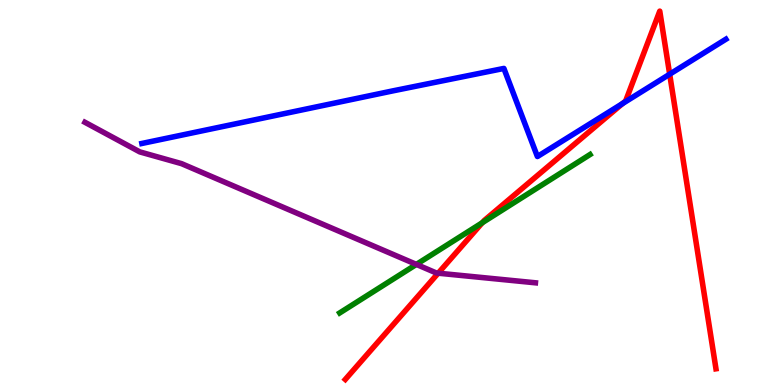[{'lines': ['blue', 'red'], 'intersections': [{'x': 8.03, 'y': 7.31}, {'x': 8.64, 'y': 8.07}]}, {'lines': ['green', 'red'], 'intersections': [{'x': 6.22, 'y': 4.22}]}, {'lines': ['purple', 'red'], 'intersections': [{'x': 5.65, 'y': 2.9}]}, {'lines': ['blue', 'green'], 'intersections': []}, {'lines': ['blue', 'purple'], 'intersections': []}, {'lines': ['green', 'purple'], 'intersections': [{'x': 5.37, 'y': 3.13}]}]